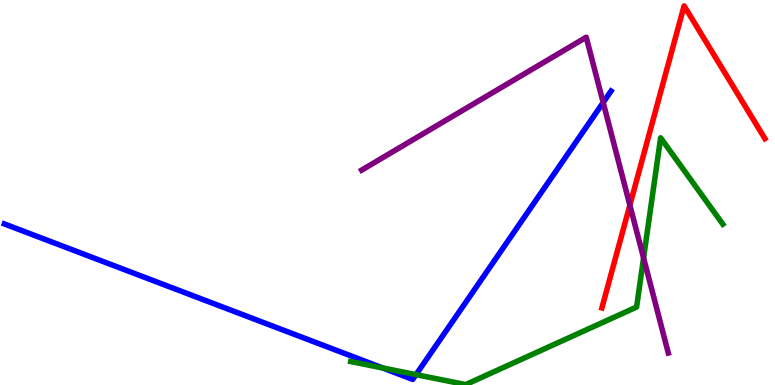[{'lines': ['blue', 'red'], 'intersections': []}, {'lines': ['green', 'red'], 'intersections': []}, {'lines': ['purple', 'red'], 'intersections': [{'x': 8.13, 'y': 4.67}]}, {'lines': ['blue', 'green'], 'intersections': [{'x': 4.94, 'y': 0.443}, {'x': 5.37, 'y': 0.269}]}, {'lines': ['blue', 'purple'], 'intersections': [{'x': 7.78, 'y': 7.34}]}, {'lines': ['green', 'purple'], 'intersections': [{'x': 8.3, 'y': 3.3}]}]